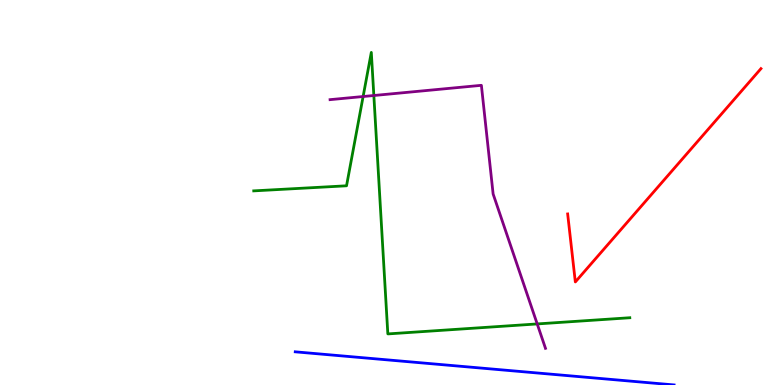[{'lines': ['blue', 'red'], 'intersections': []}, {'lines': ['green', 'red'], 'intersections': []}, {'lines': ['purple', 'red'], 'intersections': []}, {'lines': ['blue', 'green'], 'intersections': []}, {'lines': ['blue', 'purple'], 'intersections': []}, {'lines': ['green', 'purple'], 'intersections': [{'x': 4.69, 'y': 7.49}, {'x': 4.82, 'y': 7.52}, {'x': 6.93, 'y': 1.59}]}]